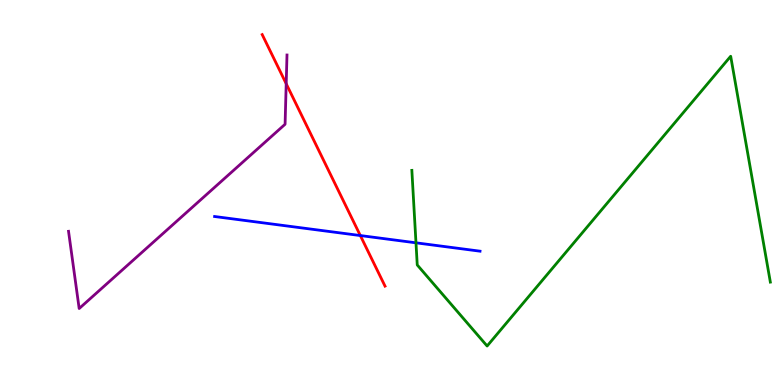[{'lines': ['blue', 'red'], 'intersections': [{'x': 4.65, 'y': 3.88}]}, {'lines': ['green', 'red'], 'intersections': []}, {'lines': ['purple', 'red'], 'intersections': [{'x': 3.69, 'y': 7.83}]}, {'lines': ['blue', 'green'], 'intersections': [{'x': 5.37, 'y': 3.69}]}, {'lines': ['blue', 'purple'], 'intersections': []}, {'lines': ['green', 'purple'], 'intersections': []}]